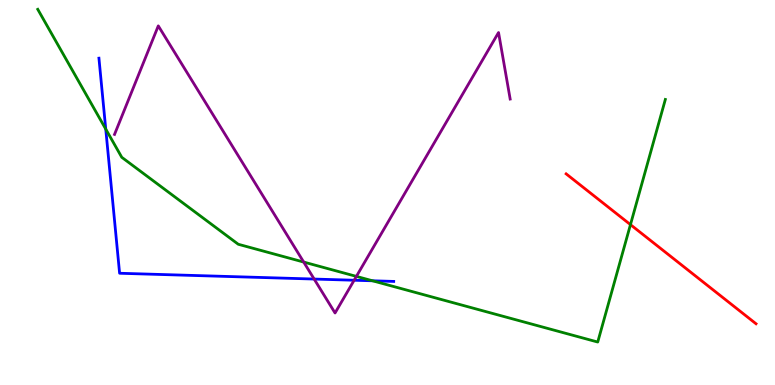[{'lines': ['blue', 'red'], 'intersections': []}, {'lines': ['green', 'red'], 'intersections': [{'x': 8.14, 'y': 4.17}]}, {'lines': ['purple', 'red'], 'intersections': []}, {'lines': ['blue', 'green'], 'intersections': [{'x': 1.36, 'y': 6.65}, {'x': 4.81, 'y': 2.71}]}, {'lines': ['blue', 'purple'], 'intersections': [{'x': 4.05, 'y': 2.75}, {'x': 4.57, 'y': 2.72}]}, {'lines': ['green', 'purple'], 'intersections': [{'x': 3.92, 'y': 3.19}, {'x': 4.6, 'y': 2.82}]}]